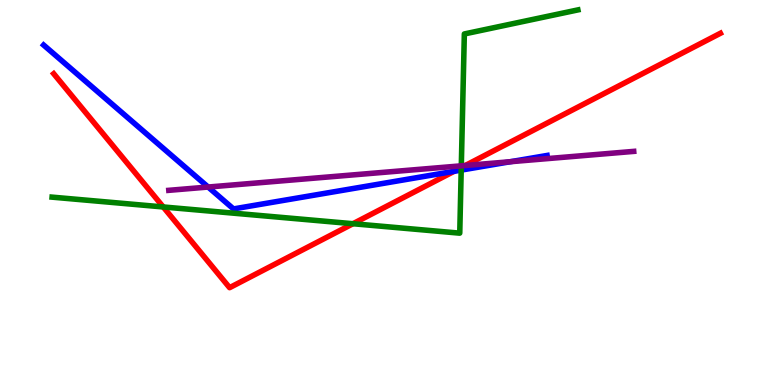[{'lines': ['blue', 'red'], 'intersections': [{'x': 5.86, 'y': 5.55}]}, {'lines': ['green', 'red'], 'intersections': [{'x': 2.11, 'y': 4.62}, {'x': 4.55, 'y': 4.19}, {'x': 5.95, 'y': 5.65}]}, {'lines': ['purple', 'red'], 'intersections': [{'x': 6.0, 'y': 5.7}]}, {'lines': ['blue', 'green'], 'intersections': [{'x': 5.95, 'y': 5.58}]}, {'lines': ['blue', 'purple'], 'intersections': [{'x': 2.69, 'y': 5.14}, {'x': 6.59, 'y': 5.8}]}, {'lines': ['green', 'purple'], 'intersections': [{'x': 5.95, 'y': 5.69}]}]